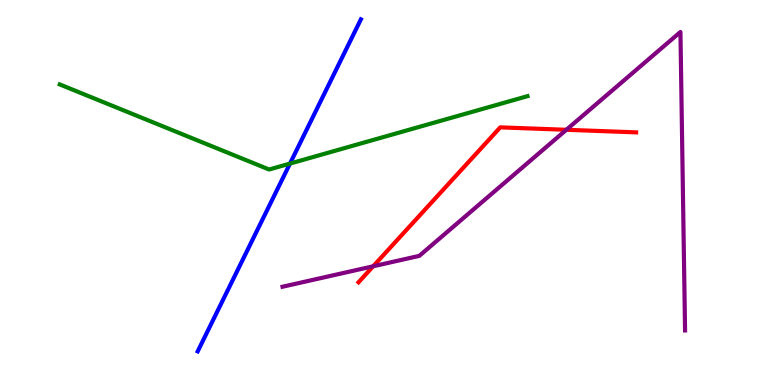[{'lines': ['blue', 'red'], 'intersections': []}, {'lines': ['green', 'red'], 'intersections': []}, {'lines': ['purple', 'red'], 'intersections': [{'x': 4.82, 'y': 3.08}, {'x': 7.31, 'y': 6.63}]}, {'lines': ['blue', 'green'], 'intersections': [{'x': 3.74, 'y': 5.75}]}, {'lines': ['blue', 'purple'], 'intersections': []}, {'lines': ['green', 'purple'], 'intersections': []}]